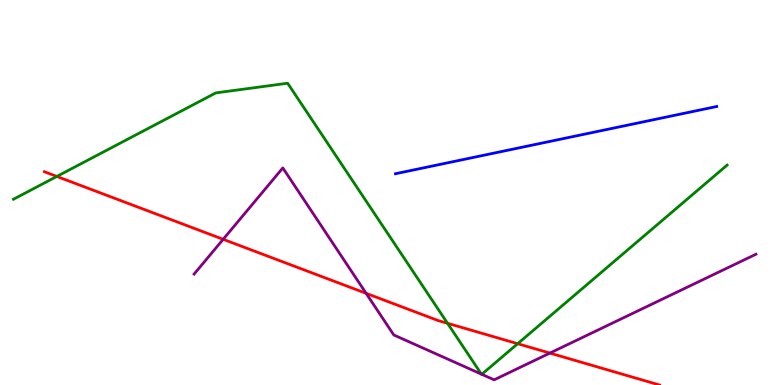[{'lines': ['blue', 'red'], 'intersections': []}, {'lines': ['green', 'red'], 'intersections': [{'x': 0.733, 'y': 5.42}, {'x': 5.77, 'y': 1.6}, {'x': 6.68, 'y': 1.07}]}, {'lines': ['purple', 'red'], 'intersections': [{'x': 2.88, 'y': 3.78}, {'x': 4.72, 'y': 2.38}, {'x': 7.1, 'y': 0.829}]}, {'lines': ['blue', 'green'], 'intersections': []}, {'lines': ['blue', 'purple'], 'intersections': []}, {'lines': ['green', 'purple'], 'intersections': [{'x': 6.21, 'y': 0.282}, {'x': 6.22, 'y': 0.278}]}]